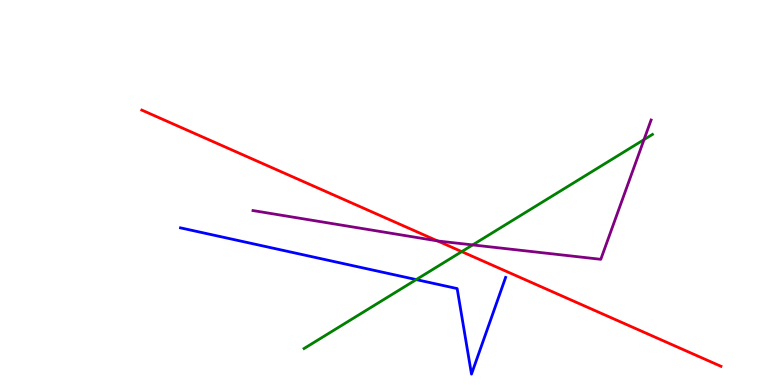[{'lines': ['blue', 'red'], 'intersections': []}, {'lines': ['green', 'red'], 'intersections': [{'x': 5.96, 'y': 3.46}]}, {'lines': ['purple', 'red'], 'intersections': [{'x': 5.64, 'y': 3.74}]}, {'lines': ['blue', 'green'], 'intersections': [{'x': 5.37, 'y': 2.74}]}, {'lines': ['blue', 'purple'], 'intersections': []}, {'lines': ['green', 'purple'], 'intersections': [{'x': 6.1, 'y': 3.64}, {'x': 8.31, 'y': 6.37}]}]